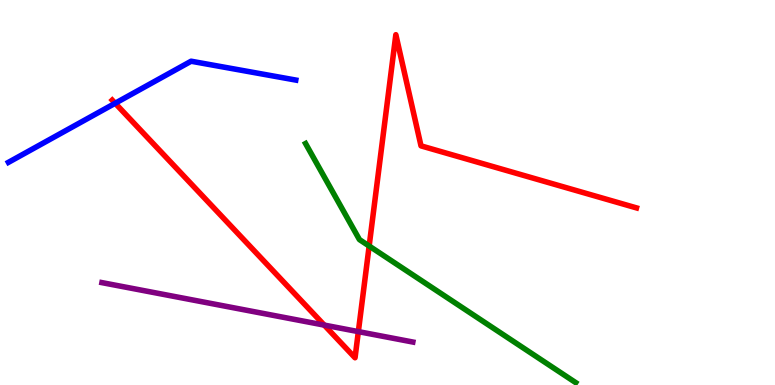[{'lines': ['blue', 'red'], 'intersections': [{'x': 1.49, 'y': 7.32}]}, {'lines': ['green', 'red'], 'intersections': [{'x': 4.76, 'y': 3.61}]}, {'lines': ['purple', 'red'], 'intersections': [{'x': 4.18, 'y': 1.56}, {'x': 4.62, 'y': 1.39}]}, {'lines': ['blue', 'green'], 'intersections': []}, {'lines': ['blue', 'purple'], 'intersections': []}, {'lines': ['green', 'purple'], 'intersections': []}]